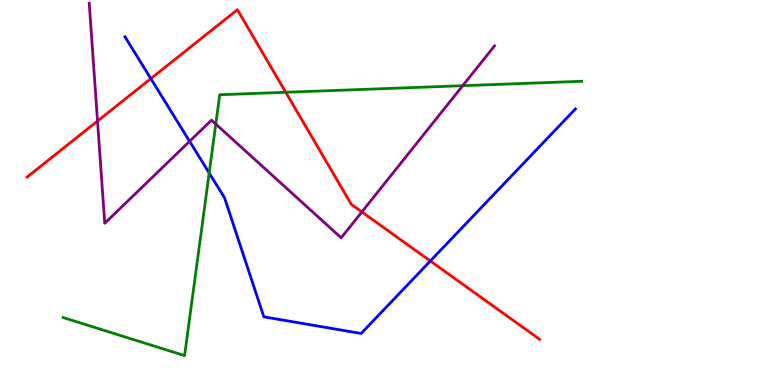[{'lines': ['blue', 'red'], 'intersections': [{'x': 1.95, 'y': 7.96}, {'x': 5.55, 'y': 3.22}]}, {'lines': ['green', 'red'], 'intersections': [{'x': 3.69, 'y': 7.6}]}, {'lines': ['purple', 'red'], 'intersections': [{'x': 1.26, 'y': 6.86}, {'x': 4.67, 'y': 4.5}]}, {'lines': ['blue', 'green'], 'intersections': [{'x': 2.7, 'y': 5.51}]}, {'lines': ['blue', 'purple'], 'intersections': [{'x': 2.45, 'y': 6.33}]}, {'lines': ['green', 'purple'], 'intersections': [{'x': 2.78, 'y': 6.78}, {'x': 5.97, 'y': 7.77}]}]